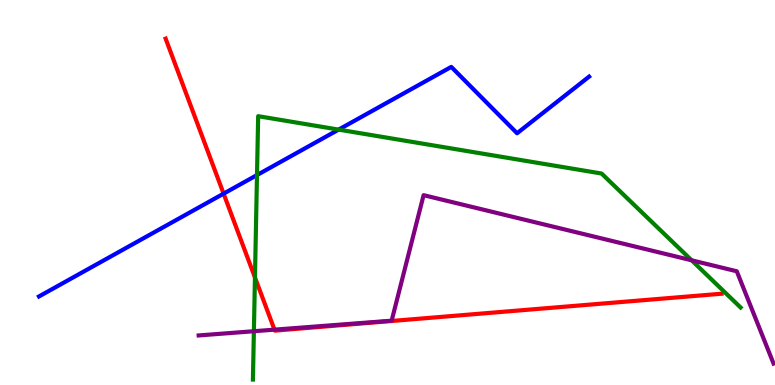[{'lines': ['blue', 'red'], 'intersections': [{'x': 2.89, 'y': 4.97}]}, {'lines': ['green', 'red'], 'intersections': [{'x': 3.29, 'y': 2.79}]}, {'lines': ['purple', 'red'], 'intersections': [{'x': 3.54, 'y': 1.44}]}, {'lines': ['blue', 'green'], 'intersections': [{'x': 3.32, 'y': 5.45}, {'x': 4.37, 'y': 6.63}]}, {'lines': ['blue', 'purple'], 'intersections': []}, {'lines': ['green', 'purple'], 'intersections': [{'x': 3.28, 'y': 1.4}, {'x': 8.92, 'y': 3.24}]}]